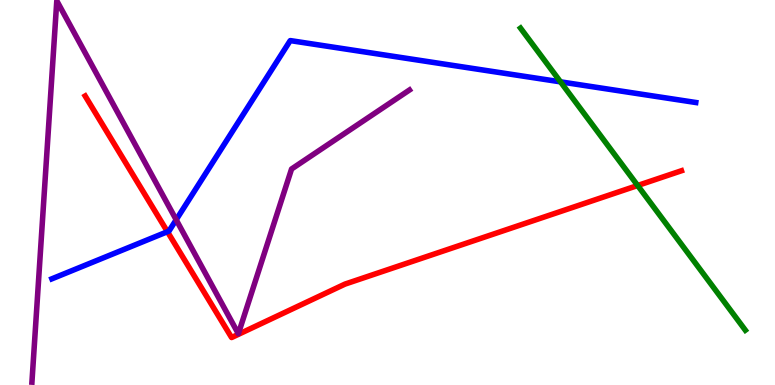[{'lines': ['blue', 'red'], 'intersections': [{'x': 2.16, 'y': 3.98}]}, {'lines': ['green', 'red'], 'intersections': [{'x': 8.23, 'y': 5.18}]}, {'lines': ['purple', 'red'], 'intersections': []}, {'lines': ['blue', 'green'], 'intersections': [{'x': 7.23, 'y': 7.87}]}, {'lines': ['blue', 'purple'], 'intersections': [{'x': 2.27, 'y': 4.29}]}, {'lines': ['green', 'purple'], 'intersections': []}]